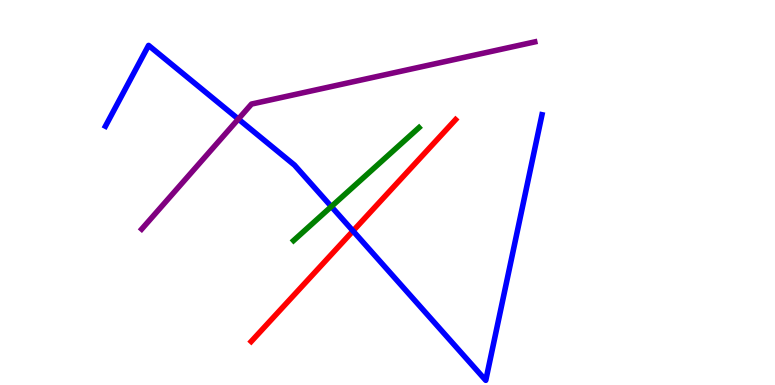[{'lines': ['blue', 'red'], 'intersections': [{'x': 4.56, 'y': 4.0}]}, {'lines': ['green', 'red'], 'intersections': []}, {'lines': ['purple', 'red'], 'intersections': []}, {'lines': ['blue', 'green'], 'intersections': [{'x': 4.28, 'y': 4.63}]}, {'lines': ['blue', 'purple'], 'intersections': [{'x': 3.08, 'y': 6.91}]}, {'lines': ['green', 'purple'], 'intersections': []}]